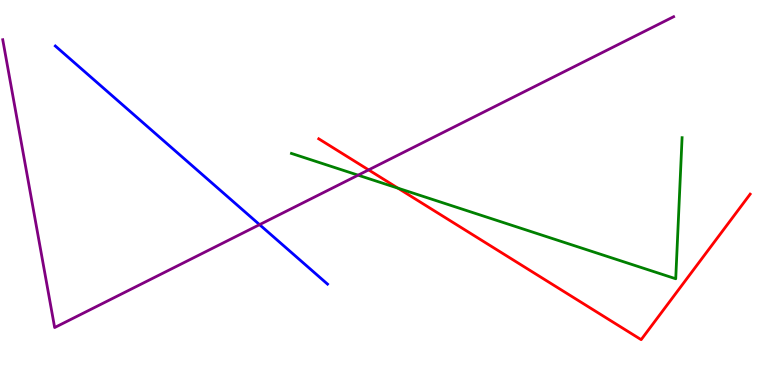[{'lines': ['blue', 'red'], 'intersections': []}, {'lines': ['green', 'red'], 'intersections': [{'x': 5.14, 'y': 5.11}]}, {'lines': ['purple', 'red'], 'intersections': [{'x': 4.76, 'y': 5.59}]}, {'lines': ['blue', 'green'], 'intersections': []}, {'lines': ['blue', 'purple'], 'intersections': [{'x': 3.35, 'y': 4.16}]}, {'lines': ['green', 'purple'], 'intersections': [{'x': 4.62, 'y': 5.45}]}]